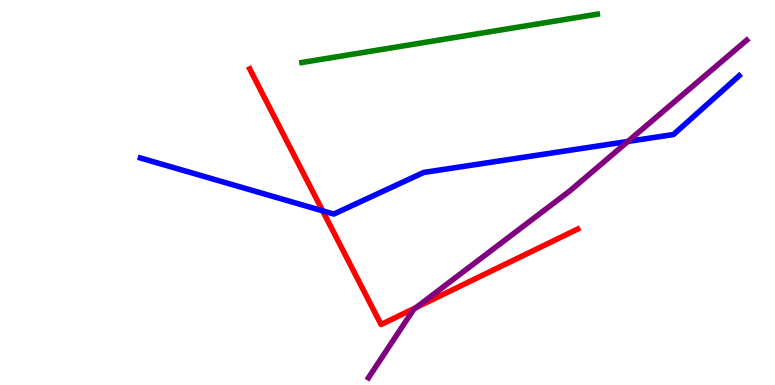[{'lines': ['blue', 'red'], 'intersections': [{'x': 4.16, 'y': 4.52}]}, {'lines': ['green', 'red'], 'intersections': []}, {'lines': ['purple', 'red'], 'intersections': [{'x': 5.37, 'y': 2.01}]}, {'lines': ['blue', 'green'], 'intersections': []}, {'lines': ['blue', 'purple'], 'intersections': [{'x': 8.1, 'y': 6.33}]}, {'lines': ['green', 'purple'], 'intersections': []}]